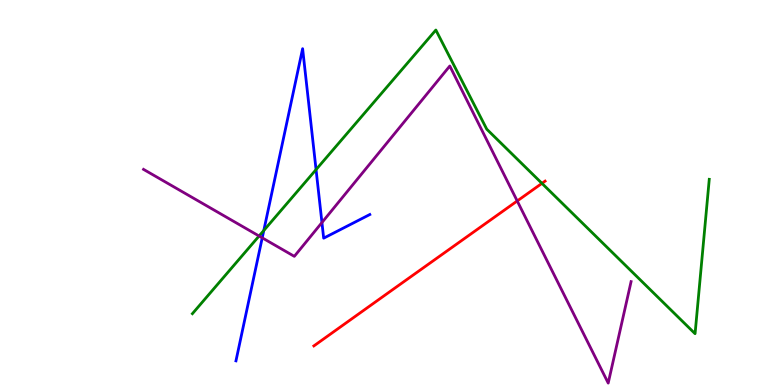[{'lines': ['blue', 'red'], 'intersections': []}, {'lines': ['green', 'red'], 'intersections': [{'x': 6.99, 'y': 5.24}]}, {'lines': ['purple', 'red'], 'intersections': [{'x': 6.67, 'y': 4.78}]}, {'lines': ['blue', 'green'], 'intersections': [{'x': 3.4, 'y': 4.01}, {'x': 4.08, 'y': 5.59}]}, {'lines': ['blue', 'purple'], 'intersections': [{'x': 3.38, 'y': 3.82}, {'x': 4.15, 'y': 4.22}]}, {'lines': ['green', 'purple'], 'intersections': [{'x': 3.34, 'y': 3.87}]}]